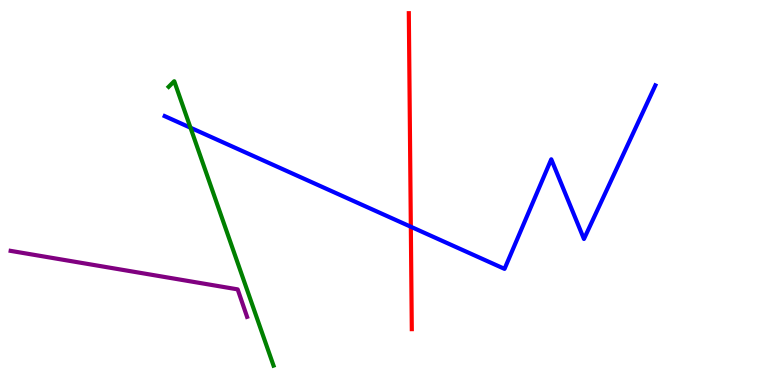[{'lines': ['blue', 'red'], 'intersections': [{'x': 5.3, 'y': 4.11}]}, {'lines': ['green', 'red'], 'intersections': []}, {'lines': ['purple', 'red'], 'intersections': []}, {'lines': ['blue', 'green'], 'intersections': [{'x': 2.46, 'y': 6.68}]}, {'lines': ['blue', 'purple'], 'intersections': []}, {'lines': ['green', 'purple'], 'intersections': []}]